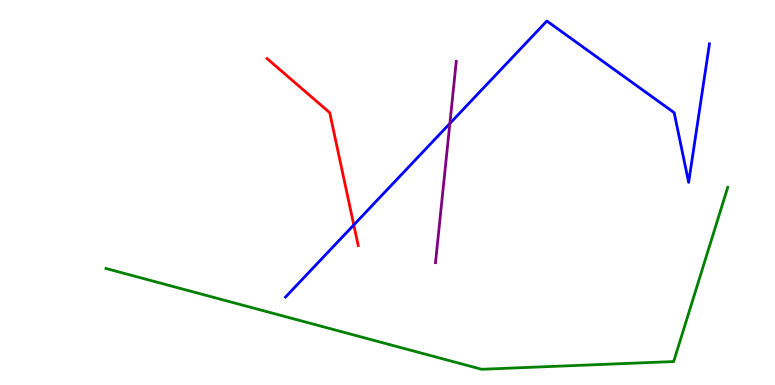[{'lines': ['blue', 'red'], 'intersections': [{'x': 4.57, 'y': 4.16}]}, {'lines': ['green', 'red'], 'intersections': []}, {'lines': ['purple', 'red'], 'intersections': []}, {'lines': ['blue', 'green'], 'intersections': []}, {'lines': ['blue', 'purple'], 'intersections': [{'x': 5.8, 'y': 6.79}]}, {'lines': ['green', 'purple'], 'intersections': []}]